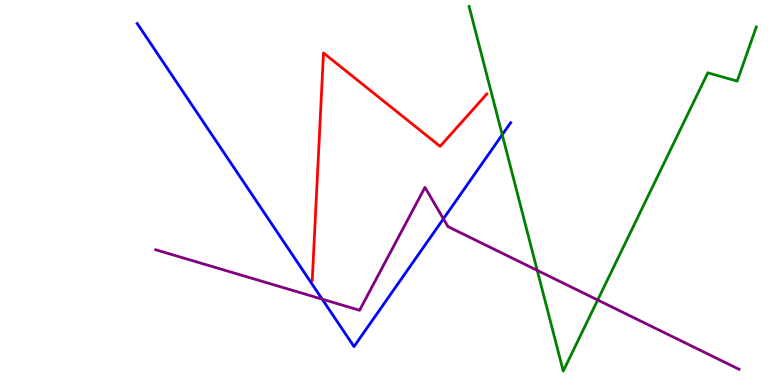[{'lines': ['blue', 'red'], 'intersections': []}, {'lines': ['green', 'red'], 'intersections': []}, {'lines': ['purple', 'red'], 'intersections': []}, {'lines': ['blue', 'green'], 'intersections': [{'x': 6.48, 'y': 6.5}]}, {'lines': ['blue', 'purple'], 'intersections': [{'x': 4.16, 'y': 2.23}, {'x': 5.72, 'y': 4.32}]}, {'lines': ['green', 'purple'], 'intersections': [{'x': 6.93, 'y': 2.98}, {'x': 7.71, 'y': 2.21}]}]